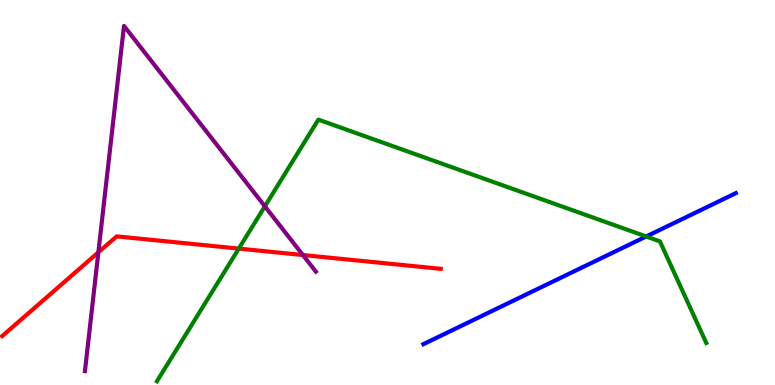[{'lines': ['blue', 'red'], 'intersections': []}, {'lines': ['green', 'red'], 'intersections': [{'x': 3.08, 'y': 3.54}]}, {'lines': ['purple', 'red'], 'intersections': [{'x': 1.27, 'y': 3.45}, {'x': 3.91, 'y': 3.38}]}, {'lines': ['blue', 'green'], 'intersections': [{'x': 8.34, 'y': 3.86}]}, {'lines': ['blue', 'purple'], 'intersections': []}, {'lines': ['green', 'purple'], 'intersections': [{'x': 3.42, 'y': 4.64}]}]